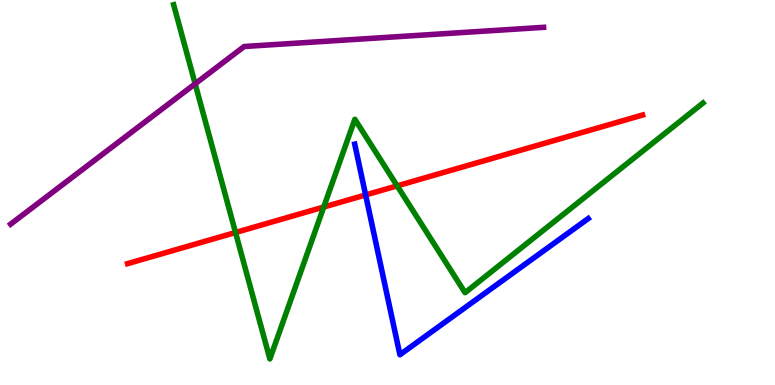[{'lines': ['blue', 'red'], 'intersections': [{'x': 4.72, 'y': 4.94}]}, {'lines': ['green', 'red'], 'intersections': [{'x': 3.04, 'y': 3.96}, {'x': 4.18, 'y': 4.62}, {'x': 5.12, 'y': 5.17}]}, {'lines': ['purple', 'red'], 'intersections': []}, {'lines': ['blue', 'green'], 'intersections': []}, {'lines': ['blue', 'purple'], 'intersections': []}, {'lines': ['green', 'purple'], 'intersections': [{'x': 2.52, 'y': 7.82}]}]